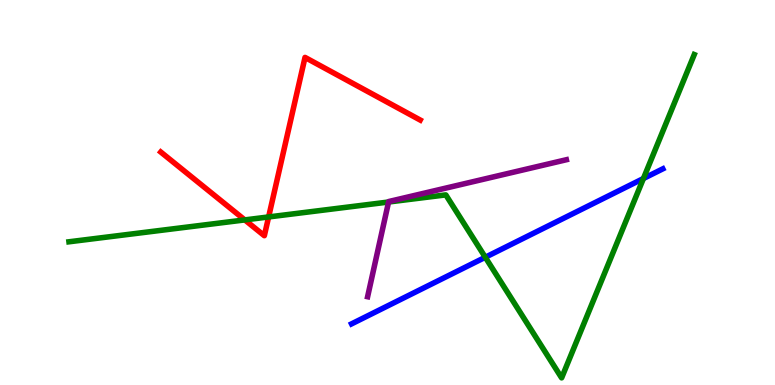[{'lines': ['blue', 'red'], 'intersections': []}, {'lines': ['green', 'red'], 'intersections': [{'x': 3.16, 'y': 4.29}, {'x': 3.47, 'y': 4.37}]}, {'lines': ['purple', 'red'], 'intersections': []}, {'lines': ['blue', 'green'], 'intersections': [{'x': 6.26, 'y': 3.32}, {'x': 8.3, 'y': 5.36}]}, {'lines': ['blue', 'purple'], 'intersections': []}, {'lines': ['green', 'purple'], 'intersections': [{'x': 5.01, 'y': 4.75}]}]